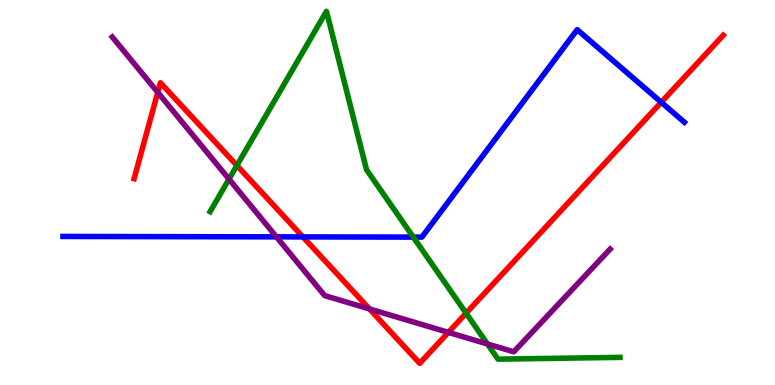[{'lines': ['blue', 'red'], 'intersections': [{'x': 3.91, 'y': 3.85}, {'x': 8.53, 'y': 7.34}]}, {'lines': ['green', 'red'], 'intersections': [{'x': 3.06, 'y': 5.7}, {'x': 6.01, 'y': 1.87}]}, {'lines': ['purple', 'red'], 'intersections': [{'x': 2.04, 'y': 7.6}, {'x': 4.77, 'y': 1.98}, {'x': 5.79, 'y': 1.37}]}, {'lines': ['blue', 'green'], 'intersections': [{'x': 5.33, 'y': 3.84}]}, {'lines': ['blue', 'purple'], 'intersections': [{'x': 3.57, 'y': 3.85}]}, {'lines': ['green', 'purple'], 'intersections': [{'x': 2.95, 'y': 5.35}, {'x': 6.29, 'y': 1.07}]}]